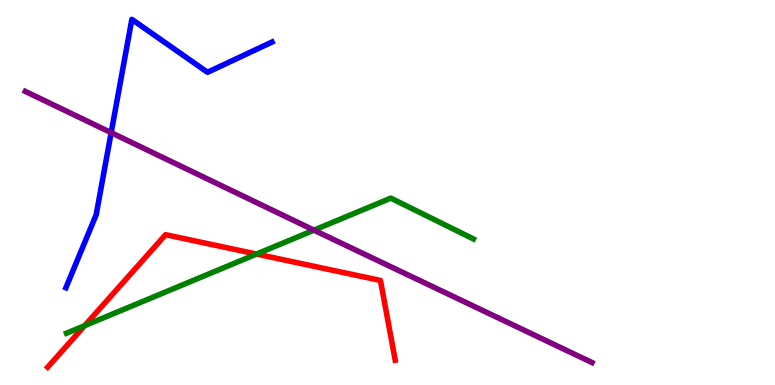[{'lines': ['blue', 'red'], 'intersections': []}, {'lines': ['green', 'red'], 'intersections': [{'x': 1.09, 'y': 1.54}, {'x': 3.31, 'y': 3.4}]}, {'lines': ['purple', 'red'], 'intersections': []}, {'lines': ['blue', 'green'], 'intersections': []}, {'lines': ['blue', 'purple'], 'intersections': [{'x': 1.43, 'y': 6.55}]}, {'lines': ['green', 'purple'], 'intersections': [{'x': 4.05, 'y': 4.02}]}]